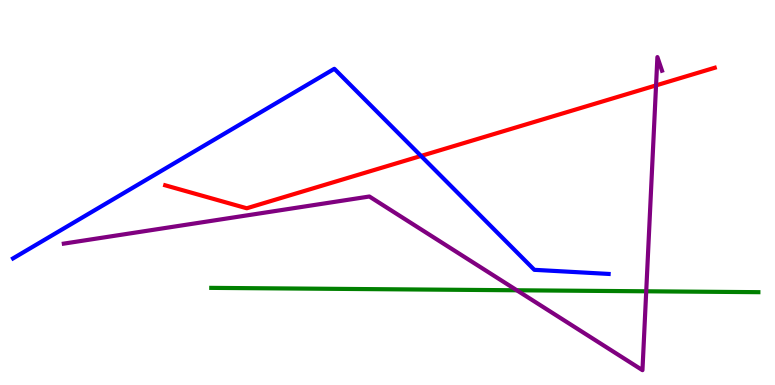[{'lines': ['blue', 'red'], 'intersections': [{'x': 5.43, 'y': 5.95}]}, {'lines': ['green', 'red'], 'intersections': []}, {'lines': ['purple', 'red'], 'intersections': [{'x': 8.47, 'y': 7.78}]}, {'lines': ['blue', 'green'], 'intersections': []}, {'lines': ['blue', 'purple'], 'intersections': []}, {'lines': ['green', 'purple'], 'intersections': [{'x': 6.67, 'y': 2.46}, {'x': 8.34, 'y': 2.43}]}]